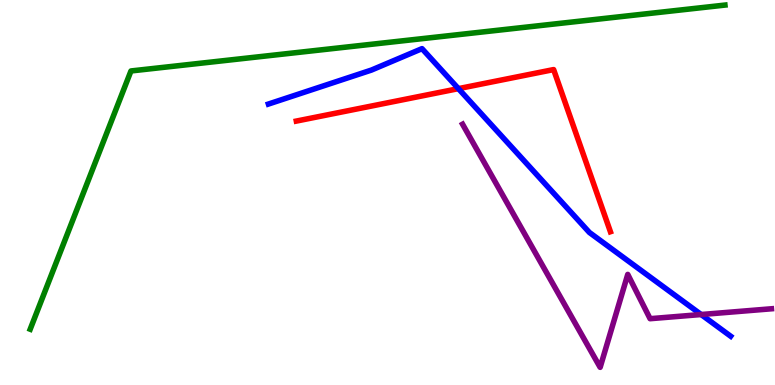[{'lines': ['blue', 'red'], 'intersections': [{'x': 5.92, 'y': 7.7}]}, {'lines': ['green', 'red'], 'intersections': []}, {'lines': ['purple', 'red'], 'intersections': []}, {'lines': ['blue', 'green'], 'intersections': []}, {'lines': ['blue', 'purple'], 'intersections': [{'x': 9.05, 'y': 1.83}]}, {'lines': ['green', 'purple'], 'intersections': []}]